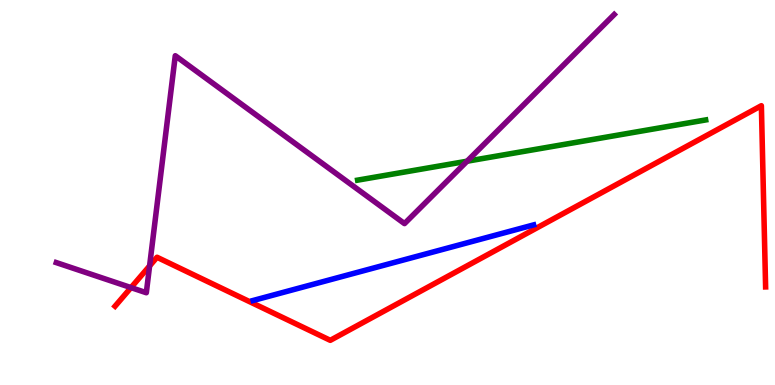[{'lines': ['blue', 'red'], 'intersections': []}, {'lines': ['green', 'red'], 'intersections': []}, {'lines': ['purple', 'red'], 'intersections': [{'x': 1.69, 'y': 2.53}, {'x': 1.93, 'y': 3.09}]}, {'lines': ['blue', 'green'], 'intersections': []}, {'lines': ['blue', 'purple'], 'intersections': []}, {'lines': ['green', 'purple'], 'intersections': [{'x': 6.03, 'y': 5.81}]}]